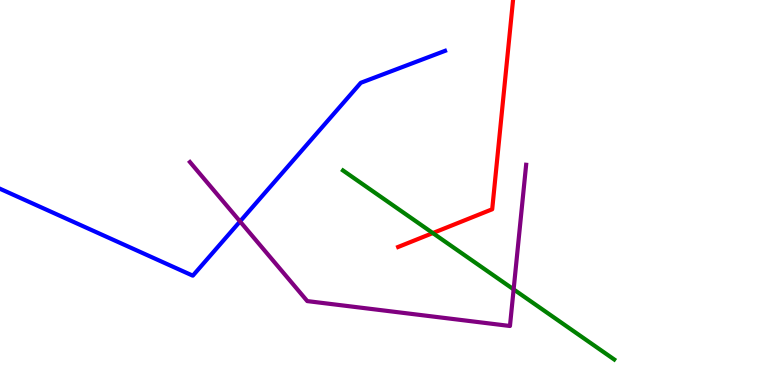[{'lines': ['blue', 'red'], 'intersections': []}, {'lines': ['green', 'red'], 'intersections': [{'x': 5.58, 'y': 3.95}]}, {'lines': ['purple', 'red'], 'intersections': []}, {'lines': ['blue', 'green'], 'intersections': []}, {'lines': ['blue', 'purple'], 'intersections': [{'x': 3.1, 'y': 4.25}]}, {'lines': ['green', 'purple'], 'intersections': [{'x': 6.63, 'y': 2.48}]}]